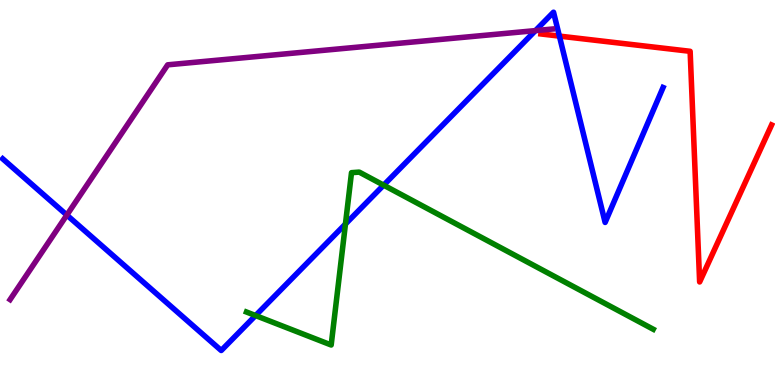[{'lines': ['blue', 'red'], 'intersections': [{'x': 7.22, 'y': 9.06}]}, {'lines': ['green', 'red'], 'intersections': []}, {'lines': ['purple', 'red'], 'intersections': []}, {'lines': ['blue', 'green'], 'intersections': [{'x': 3.3, 'y': 1.8}, {'x': 4.46, 'y': 4.18}, {'x': 4.95, 'y': 5.19}]}, {'lines': ['blue', 'purple'], 'intersections': [{'x': 0.862, 'y': 4.41}, {'x': 6.91, 'y': 9.2}]}, {'lines': ['green', 'purple'], 'intersections': []}]